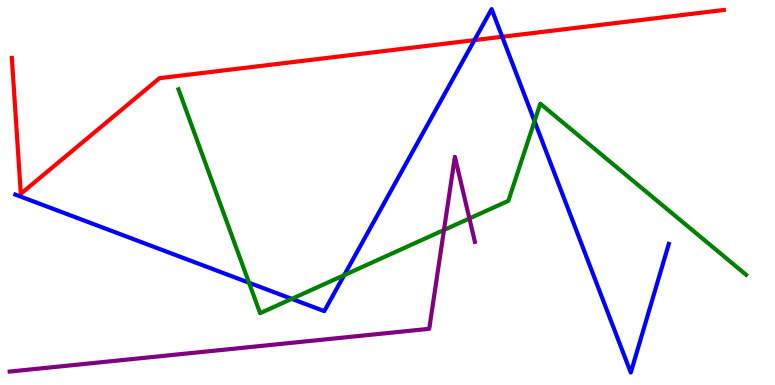[{'lines': ['blue', 'red'], 'intersections': [{'x': 6.12, 'y': 8.96}, {'x': 6.48, 'y': 9.04}]}, {'lines': ['green', 'red'], 'intersections': []}, {'lines': ['purple', 'red'], 'intersections': []}, {'lines': ['blue', 'green'], 'intersections': [{'x': 3.21, 'y': 2.66}, {'x': 3.76, 'y': 2.24}, {'x': 4.44, 'y': 2.85}, {'x': 6.9, 'y': 6.85}]}, {'lines': ['blue', 'purple'], 'intersections': []}, {'lines': ['green', 'purple'], 'intersections': [{'x': 5.73, 'y': 4.03}, {'x': 6.06, 'y': 4.33}]}]